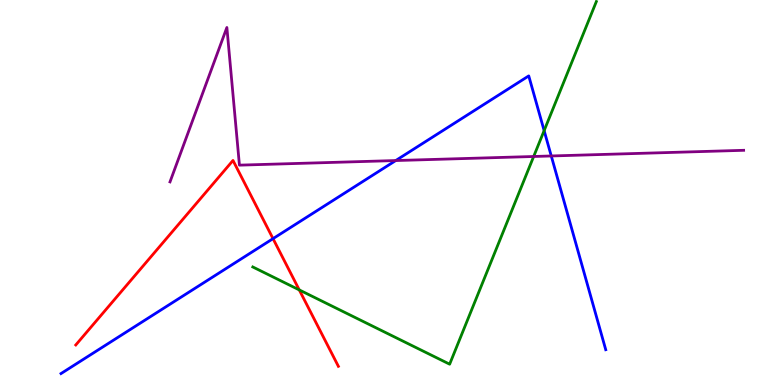[{'lines': ['blue', 'red'], 'intersections': [{'x': 3.52, 'y': 3.8}]}, {'lines': ['green', 'red'], 'intersections': [{'x': 3.86, 'y': 2.47}]}, {'lines': ['purple', 'red'], 'intersections': []}, {'lines': ['blue', 'green'], 'intersections': [{'x': 7.02, 'y': 6.61}]}, {'lines': ['blue', 'purple'], 'intersections': [{'x': 5.11, 'y': 5.83}, {'x': 7.11, 'y': 5.95}]}, {'lines': ['green', 'purple'], 'intersections': [{'x': 6.89, 'y': 5.94}]}]